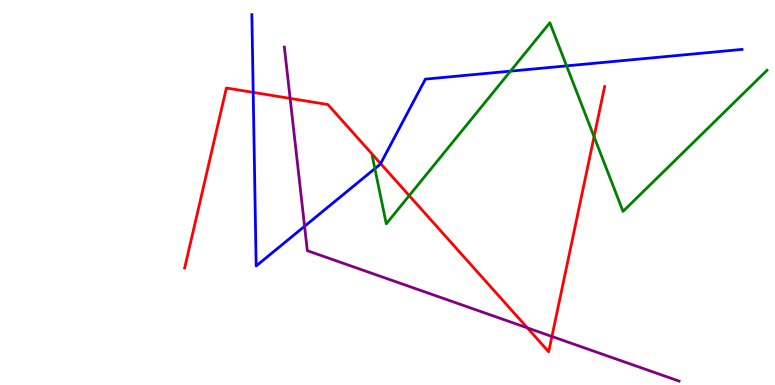[{'lines': ['blue', 'red'], 'intersections': [{'x': 3.27, 'y': 7.6}, {'x': 4.91, 'y': 5.75}]}, {'lines': ['green', 'red'], 'intersections': [{'x': 5.28, 'y': 4.92}, {'x': 7.67, 'y': 6.45}]}, {'lines': ['purple', 'red'], 'intersections': [{'x': 3.74, 'y': 7.44}, {'x': 6.8, 'y': 1.48}, {'x': 7.12, 'y': 1.26}]}, {'lines': ['blue', 'green'], 'intersections': [{'x': 4.84, 'y': 5.62}, {'x': 6.59, 'y': 8.15}, {'x': 7.31, 'y': 8.29}]}, {'lines': ['blue', 'purple'], 'intersections': [{'x': 3.93, 'y': 4.12}]}, {'lines': ['green', 'purple'], 'intersections': []}]